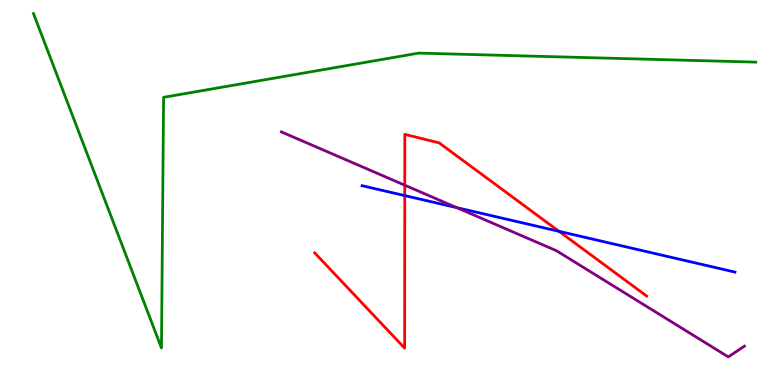[{'lines': ['blue', 'red'], 'intersections': [{'x': 5.22, 'y': 4.92}, {'x': 7.21, 'y': 3.99}]}, {'lines': ['green', 'red'], 'intersections': []}, {'lines': ['purple', 'red'], 'intersections': [{'x': 5.22, 'y': 5.19}]}, {'lines': ['blue', 'green'], 'intersections': []}, {'lines': ['blue', 'purple'], 'intersections': [{'x': 5.89, 'y': 4.61}]}, {'lines': ['green', 'purple'], 'intersections': []}]